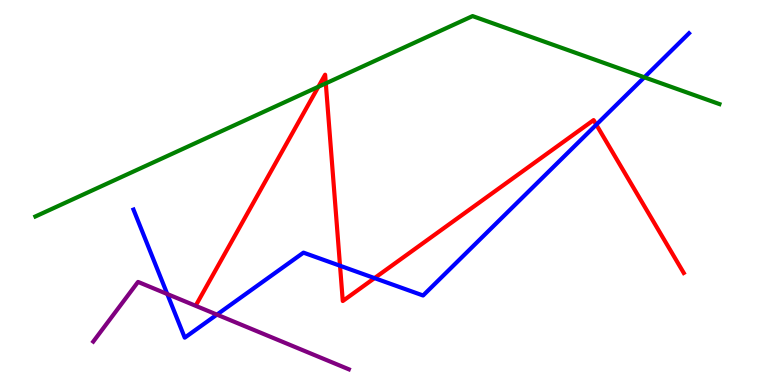[{'lines': ['blue', 'red'], 'intersections': [{'x': 4.39, 'y': 3.1}, {'x': 4.83, 'y': 2.78}, {'x': 7.69, 'y': 6.76}]}, {'lines': ['green', 'red'], 'intersections': [{'x': 4.11, 'y': 7.75}, {'x': 4.2, 'y': 7.83}]}, {'lines': ['purple', 'red'], 'intersections': []}, {'lines': ['blue', 'green'], 'intersections': [{'x': 8.31, 'y': 7.99}]}, {'lines': ['blue', 'purple'], 'intersections': [{'x': 2.16, 'y': 2.36}, {'x': 2.8, 'y': 1.83}]}, {'lines': ['green', 'purple'], 'intersections': []}]